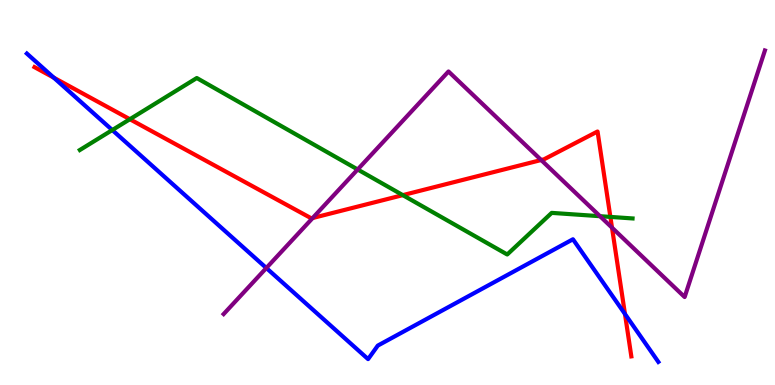[{'lines': ['blue', 'red'], 'intersections': [{'x': 0.694, 'y': 7.98}, {'x': 8.06, 'y': 1.85}]}, {'lines': ['green', 'red'], 'intersections': [{'x': 1.68, 'y': 6.9}, {'x': 5.2, 'y': 4.93}, {'x': 7.88, 'y': 4.37}]}, {'lines': ['purple', 'red'], 'intersections': [{'x': 4.03, 'y': 4.34}, {'x': 6.98, 'y': 5.84}, {'x': 7.9, 'y': 4.09}]}, {'lines': ['blue', 'green'], 'intersections': [{'x': 1.45, 'y': 6.62}]}, {'lines': ['blue', 'purple'], 'intersections': [{'x': 3.44, 'y': 3.04}]}, {'lines': ['green', 'purple'], 'intersections': [{'x': 4.61, 'y': 5.6}, {'x': 7.74, 'y': 4.38}]}]